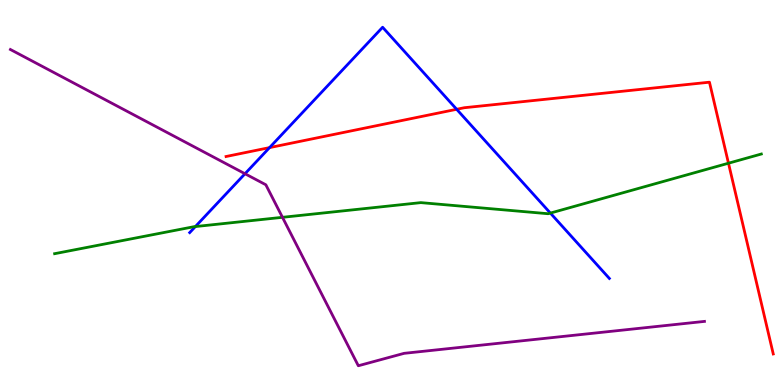[{'lines': ['blue', 'red'], 'intersections': [{'x': 3.48, 'y': 6.17}, {'x': 5.89, 'y': 7.16}]}, {'lines': ['green', 'red'], 'intersections': [{'x': 9.4, 'y': 5.76}]}, {'lines': ['purple', 'red'], 'intersections': []}, {'lines': ['blue', 'green'], 'intersections': [{'x': 2.52, 'y': 4.12}, {'x': 7.1, 'y': 4.47}]}, {'lines': ['blue', 'purple'], 'intersections': [{'x': 3.16, 'y': 5.49}]}, {'lines': ['green', 'purple'], 'intersections': [{'x': 3.64, 'y': 4.36}]}]